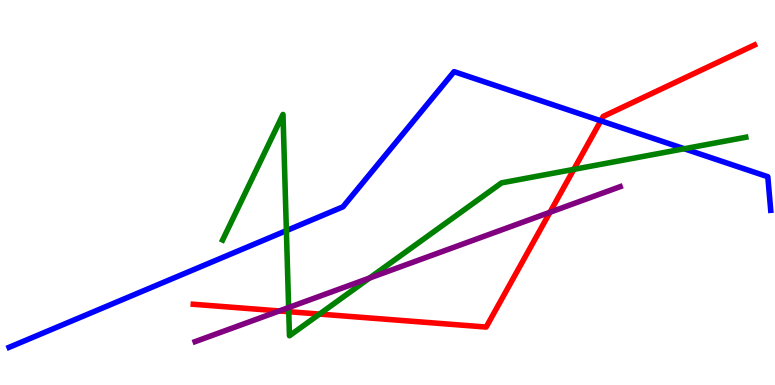[{'lines': ['blue', 'red'], 'intersections': [{'x': 7.75, 'y': 6.86}]}, {'lines': ['green', 'red'], 'intersections': [{'x': 3.73, 'y': 1.9}, {'x': 4.12, 'y': 1.84}, {'x': 7.4, 'y': 5.6}]}, {'lines': ['purple', 'red'], 'intersections': [{'x': 3.6, 'y': 1.92}, {'x': 7.1, 'y': 4.49}]}, {'lines': ['blue', 'green'], 'intersections': [{'x': 3.7, 'y': 4.01}, {'x': 8.83, 'y': 6.14}]}, {'lines': ['blue', 'purple'], 'intersections': []}, {'lines': ['green', 'purple'], 'intersections': [{'x': 3.72, 'y': 2.01}, {'x': 4.77, 'y': 2.78}]}]